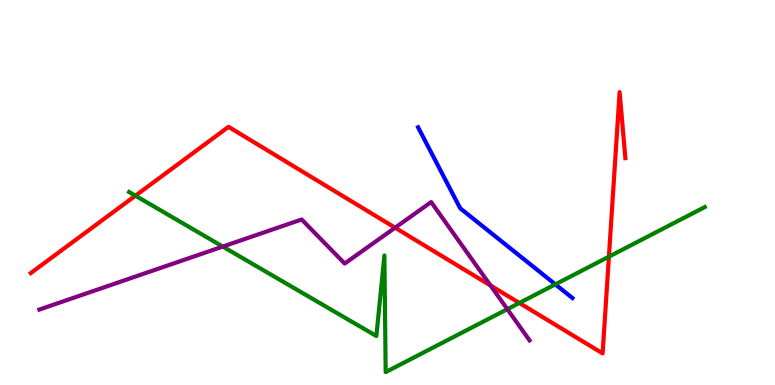[{'lines': ['blue', 'red'], 'intersections': []}, {'lines': ['green', 'red'], 'intersections': [{'x': 1.75, 'y': 4.92}, {'x': 6.7, 'y': 2.13}, {'x': 7.86, 'y': 3.33}]}, {'lines': ['purple', 'red'], 'intersections': [{'x': 5.1, 'y': 4.09}, {'x': 6.33, 'y': 2.58}]}, {'lines': ['blue', 'green'], 'intersections': [{'x': 7.17, 'y': 2.61}]}, {'lines': ['blue', 'purple'], 'intersections': []}, {'lines': ['green', 'purple'], 'intersections': [{'x': 2.87, 'y': 3.6}, {'x': 6.55, 'y': 1.97}]}]